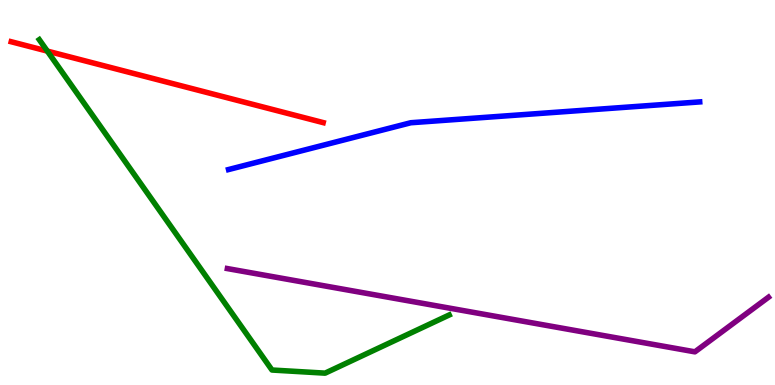[{'lines': ['blue', 'red'], 'intersections': []}, {'lines': ['green', 'red'], 'intersections': [{'x': 0.611, 'y': 8.67}]}, {'lines': ['purple', 'red'], 'intersections': []}, {'lines': ['blue', 'green'], 'intersections': []}, {'lines': ['blue', 'purple'], 'intersections': []}, {'lines': ['green', 'purple'], 'intersections': []}]